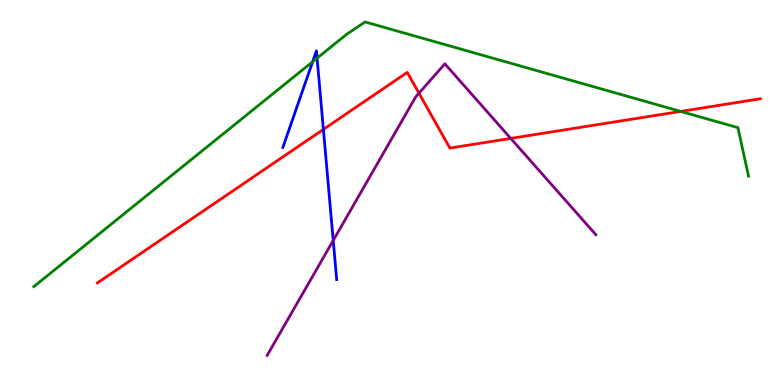[{'lines': ['blue', 'red'], 'intersections': [{'x': 4.17, 'y': 6.64}]}, {'lines': ['green', 'red'], 'intersections': [{'x': 8.78, 'y': 7.11}]}, {'lines': ['purple', 'red'], 'intersections': [{'x': 5.41, 'y': 7.58}, {'x': 6.59, 'y': 6.4}]}, {'lines': ['blue', 'green'], 'intersections': [{'x': 4.03, 'y': 8.4}, {'x': 4.09, 'y': 8.49}]}, {'lines': ['blue', 'purple'], 'intersections': [{'x': 4.3, 'y': 3.75}]}, {'lines': ['green', 'purple'], 'intersections': []}]